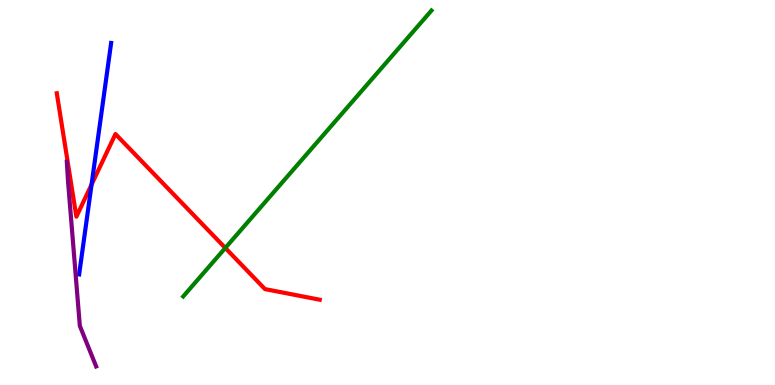[{'lines': ['blue', 'red'], 'intersections': [{'x': 1.18, 'y': 5.21}]}, {'lines': ['green', 'red'], 'intersections': [{'x': 2.91, 'y': 3.56}]}, {'lines': ['purple', 'red'], 'intersections': []}, {'lines': ['blue', 'green'], 'intersections': []}, {'lines': ['blue', 'purple'], 'intersections': []}, {'lines': ['green', 'purple'], 'intersections': []}]